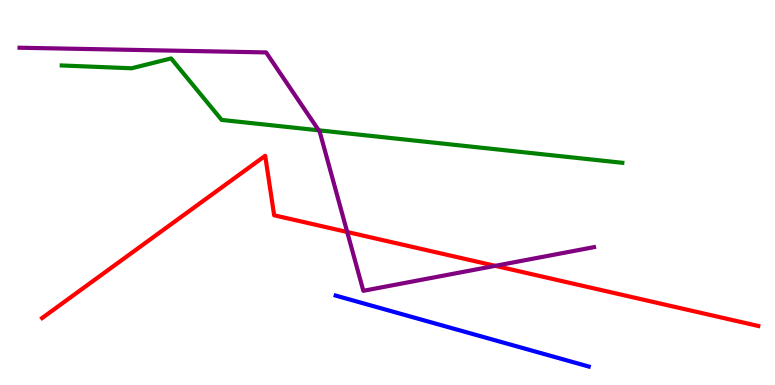[{'lines': ['blue', 'red'], 'intersections': []}, {'lines': ['green', 'red'], 'intersections': []}, {'lines': ['purple', 'red'], 'intersections': [{'x': 4.48, 'y': 3.97}, {'x': 6.39, 'y': 3.1}]}, {'lines': ['blue', 'green'], 'intersections': []}, {'lines': ['blue', 'purple'], 'intersections': []}, {'lines': ['green', 'purple'], 'intersections': [{'x': 4.11, 'y': 6.62}]}]